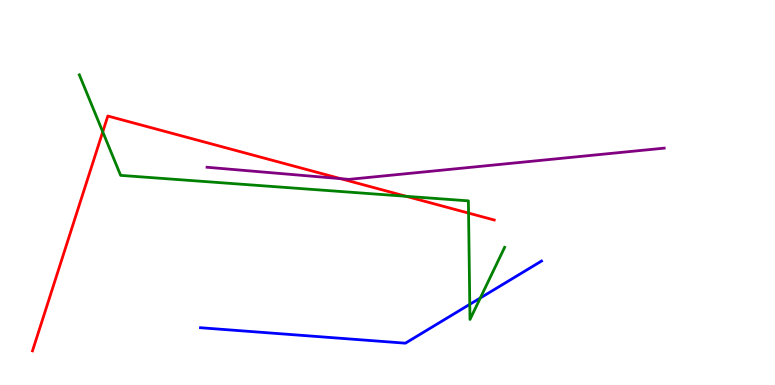[{'lines': ['blue', 'red'], 'intersections': []}, {'lines': ['green', 'red'], 'intersections': [{'x': 1.33, 'y': 6.58}, {'x': 5.24, 'y': 4.9}, {'x': 6.05, 'y': 4.47}]}, {'lines': ['purple', 'red'], 'intersections': [{'x': 4.39, 'y': 5.36}]}, {'lines': ['blue', 'green'], 'intersections': [{'x': 6.06, 'y': 2.1}, {'x': 6.2, 'y': 2.26}]}, {'lines': ['blue', 'purple'], 'intersections': []}, {'lines': ['green', 'purple'], 'intersections': []}]